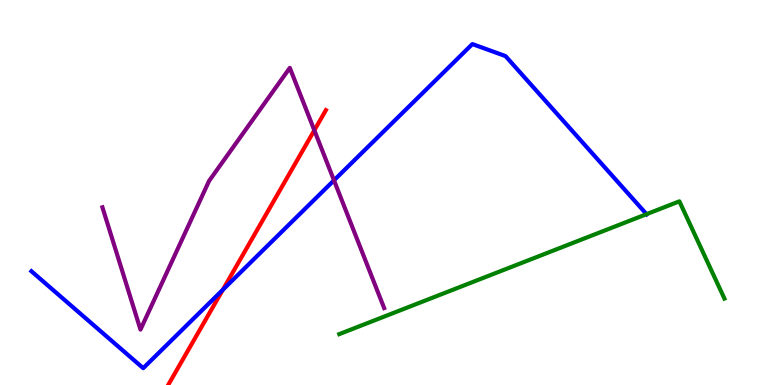[{'lines': ['blue', 'red'], 'intersections': [{'x': 2.87, 'y': 2.47}]}, {'lines': ['green', 'red'], 'intersections': []}, {'lines': ['purple', 'red'], 'intersections': [{'x': 4.06, 'y': 6.62}]}, {'lines': ['blue', 'green'], 'intersections': [{'x': 8.34, 'y': 4.44}]}, {'lines': ['blue', 'purple'], 'intersections': [{'x': 4.31, 'y': 5.32}]}, {'lines': ['green', 'purple'], 'intersections': []}]